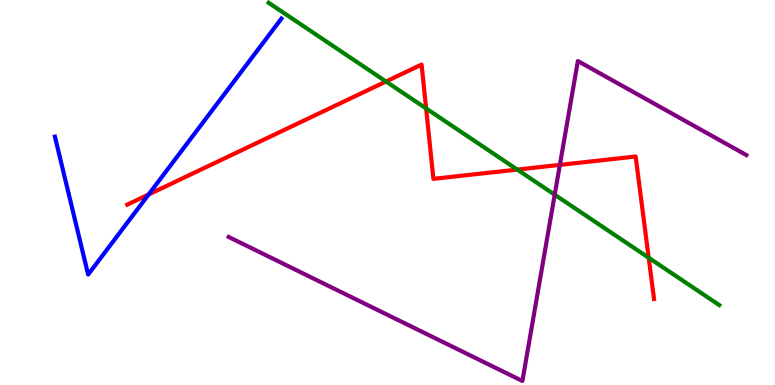[{'lines': ['blue', 'red'], 'intersections': [{'x': 1.92, 'y': 4.95}]}, {'lines': ['green', 'red'], 'intersections': [{'x': 4.98, 'y': 7.88}, {'x': 5.5, 'y': 7.18}, {'x': 6.67, 'y': 5.6}, {'x': 8.37, 'y': 3.3}]}, {'lines': ['purple', 'red'], 'intersections': [{'x': 7.22, 'y': 5.72}]}, {'lines': ['blue', 'green'], 'intersections': []}, {'lines': ['blue', 'purple'], 'intersections': []}, {'lines': ['green', 'purple'], 'intersections': [{'x': 7.16, 'y': 4.94}]}]